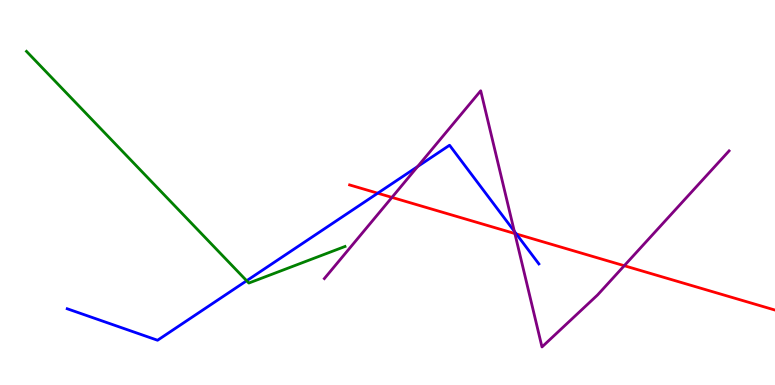[{'lines': ['blue', 'red'], 'intersections': [{'x': 4.87, 'y': 4.98}, {'x': 6.66, 'y': 3.92}]}, {'lines': ['green', 'red'], 'intersections': []}, {'lines': ['purple', 'red'], 'intersections': [{'x': 5.06, 'y': 4.87}, {'x': 6.64, 'y': 3.93}, {'x': 8.05, 'y': 3.1}]}, {'lines': ['blue', 'green'], 'intersections': [{'x': 3.18, 'y': 2.71}]}, {'lines': ['blue', 'purple'], 'intersections': [{'x': 5.39, 'y': 5.67}, {'x': 6.64, 'y': 3.99}]}, {'lines': ['green', 'purple'], 'intersections': []}]